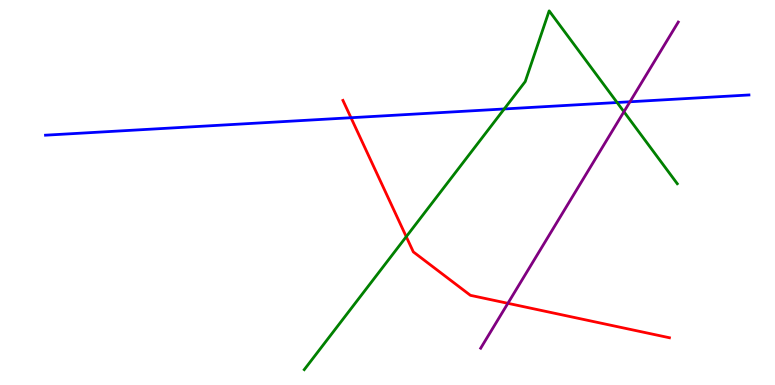[{'lines': ['blue', 'red'], 'intersections': [{'x': 4.53, 'y': 6.94}]}, {'lines': ['green', 'red'], 'intersections': [{'x': 5.24, 'y': 3.85}]}, {'lines': ['purple', 'red'], 'intersections': [{'x': 6.55, 'y': 2.12}]}, {'lines': ['blue', 'green'], 'intersections': [{'x': 6.51, 'y': 7.17}, {'x': 7.96, 'y': 7.34}]}, {'lines': ['blue', 'purple'], 'intersections': [{'x': 8.13, 'y': 7.36}]}, {'lines': ['green', 'purple'], 'intersections': [{'x': 8.05, 'y': 7.1}]}]